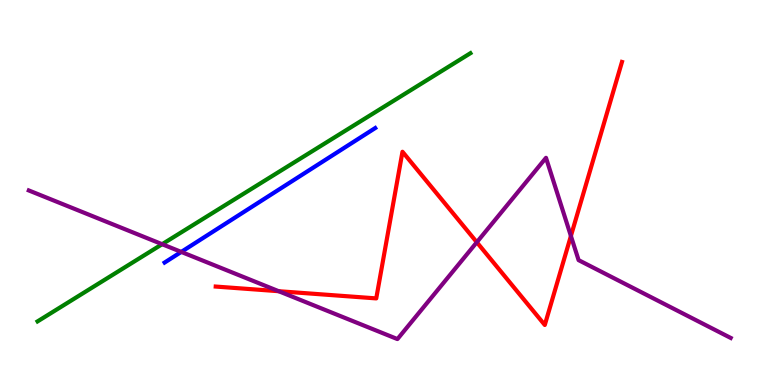[{'lines': ['blue', 'red'], 'intersections': []}, {'lines': ['green', 'red'], 'intersections': []}, {'lines': ['purple', 'red'], 'intersections': [{'x': 3.6, 'y': 2.44}, {'x': 6.15, 'y': 3.71}, {'x': 7.37, 'y': 3.87}]}, {'lines': ['blue', 'green'], 'intersections': []}, {'lines': ['blue', 'purple'], 'intersections': [{'x': 2.34, 'y': 3.46}]}, {'lines': ['green', 'purple'], 'intersections': [{'x': 2.09, 'y': 3.66}]}]